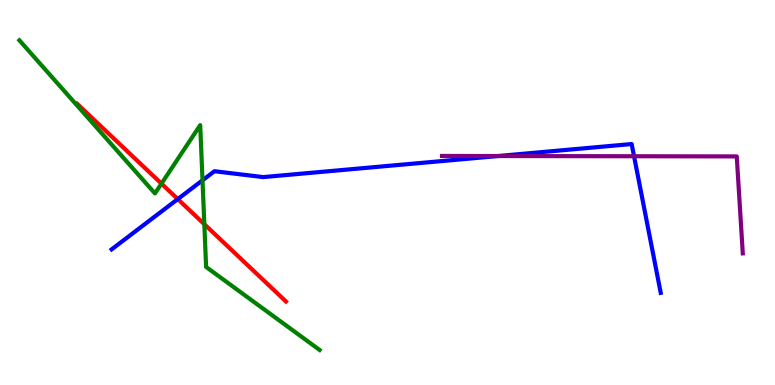[{'lines': ['blue', 'red'], 'intersections': [{'x': 2.29, 'y': 4.83}]}, {'lines': ['green', 'red'], 'intersections': [{'x': 2.08, 'y': 5.23}, {'x': 2.64, 'y': 4.18}]}, {'lines': ['purple', 'red'], 'intersections': []}, {'lines': ['blue', 'green'], 'intersections': [{'x': 2.61, 'y': 5.32}]}, {'lines': ['blue', 'purple'], 'intersections': [{'x': 6.42, 'y': 5.95}, {'x': 8.18, 'y': 5.94}]}, {'lines': ['green', 'purple'], 'intersections': []}]